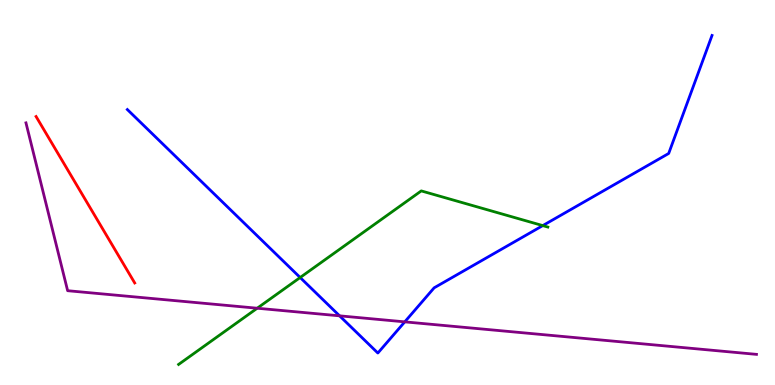[{'lines': ['blue', 'red'], 'intersections': []}, {'lines': ['green', 'red'], 'intersections': []}, {'lines': ['purple', 'red'], 'intersections': []}, {'lines': ['blue', 'green'], 'intersections': [{'x': 3.87, 'y': 2.79}, {'x': 7.0, 'y': 4.14}]}, {'lines': ['blue', 'purple'], 'intersections': [{'x': 4.38, 'y': 1.8}, {'x': 5.22, 'y': 1.64}]}, {'lines': ['green', 'purple'], 'intersections': [{'x': 3.32, 'y': 1.99}]}]